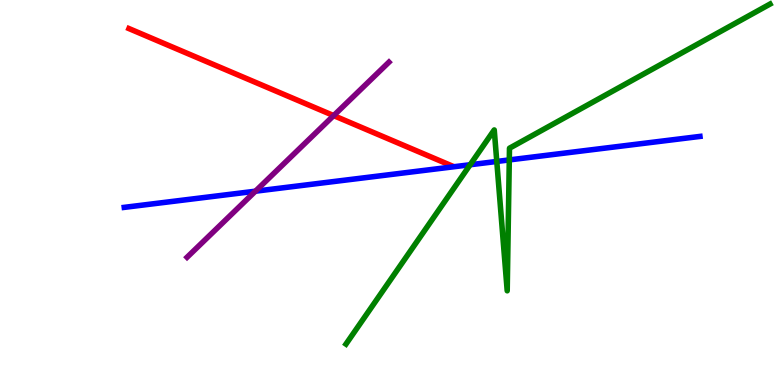[{'lines': ['blue', 'red'], 'intersections': []}, {'lines': ['green', 'red'], 'intersections': []}, {'lines': ['purple', 'red'], 'intersections': [{'x': 4.31, 'y': 7.0}]}, {'lines': ['blue', 'green'], 'intersections': [{'x': 6.07, 'y': 5.72}, {'x': 6.41, 'y': 5.81}, {'x': 6.57, 'y': 5.85}]}, {'lines': ['blue', 'purple'], 'intersections': [{'x': 3.3, 'y': 5.03}]}, {'lines': ['green', 'purple'], 'intersections': []}]